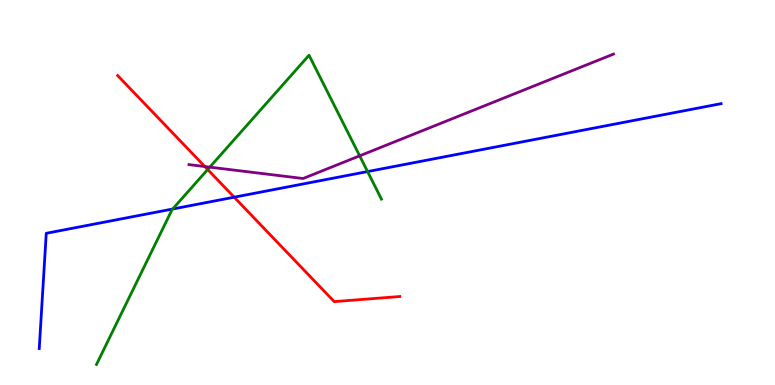[{'lines': ['blue', 'red'], 'intersections': [{'x': 3.02, 'y': 4.88}]}, {'lines': ['green', 'red'], 'intersections': [{'x': 2.68, 'y': 5.6}]}, {'lines': ['purple', 'red'], 'intersections': [{'x': 2.64, 'y': 5.67}]}, {'lines': ['blue', 'green'], 'intersections': [{'x': 2.23, 'y': 4.57}, {'x': 4.74, 'y': 5.54}]}, {'lines': ['blue', 'purple'], 'intersections': []}, {'lines': ['green', 'purple'], 'intersections': [{'x': 2.71, 'y': 5.66}, {'x': 4.64, 'y': 5.95}]}]